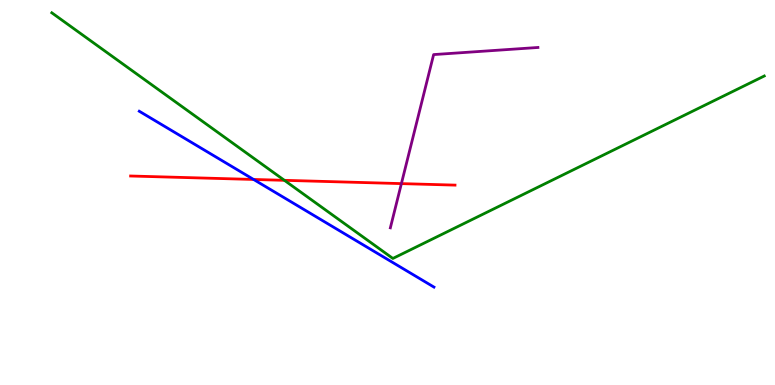[{'lines': ['blue', 'red'], 'intersections': [{'x': 3.27, 'y': 5.34}]}, {'lines': ['green', 'red'], 'intersections': [{'x': 3.67, 'y': 5.32}]}, {'lines': ['purple', 'red'], 'intersections': [{'x': 5.18, 'y': 5.23}]}, {'lines': ['blue', 'green'], 'intersections': []}, {'lines': ['blue', 'purple'], 'intersections': []}, {'lines': ['green', 'purple'], 'intersections': []}]